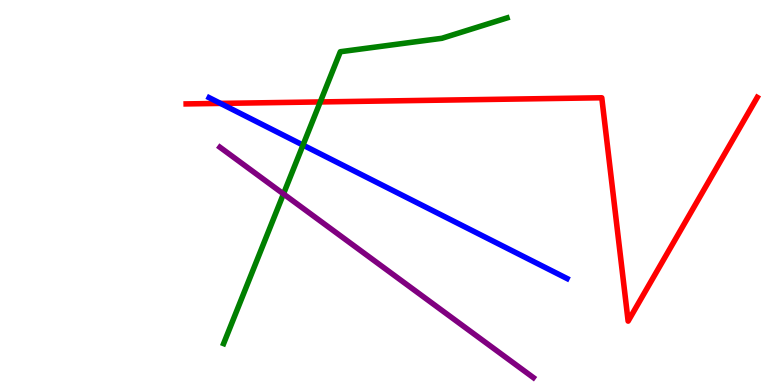[{'lines': ['blue', 'red'], 'intersections': [{'x': 2.84, 'y': 7.31}]}, {'lines': ['green', 'red'], 'intersections': [{'x': 4.13, 'y': 7.35}]}, {'lines': ['purple', 'red'], 'intersections': []}, {'lines': ['blue', 'green'], 'intersections': [{'x': 3.91, 'y': 6.23}]}, {'lines': ['blue', 'purple'], 'intersections': []}, {'lines': ['green', 'purple'], 'intersections': [{'x': 3.66, 'y': 4.96}]}]